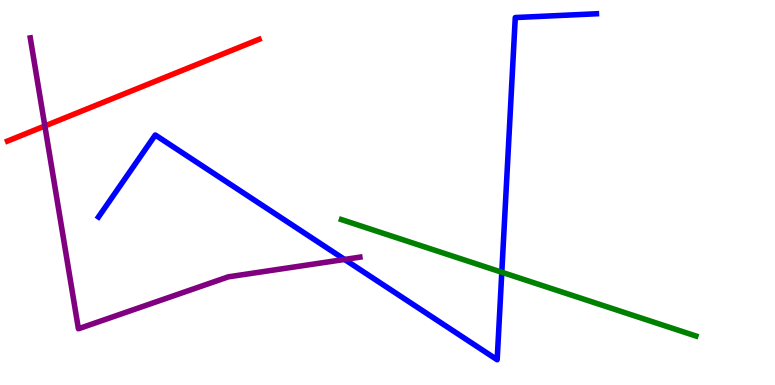[{'lines': ['blue', 'red'], 'intersections': []}, {'lines': ['green', 'red'], 'intersections': []}, {'lines': ['purple', 'red'], 'intersections': [{'x': 0.579, 'y': 6.73}]}, {'lines': ['blue', 'green'], 'intersections': [{'x': 6.47, 'y': 2.93}]}, {'lines': ['blue', 'purple'], 'intersections': [{'x': 4.45, 'y': 3.26}]}, {'lines': ['green', 'purple'], 'intersections': []}]